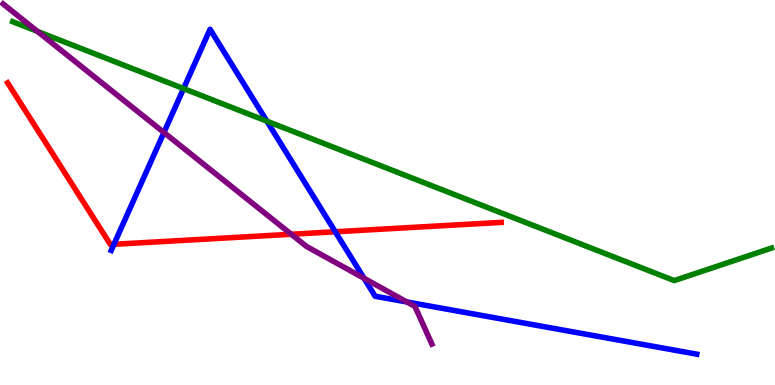[{'lines': ['blue', 'red'], 'intersections': [{'x': 1.47, 'y': 3.65}, {'x': 4.33, 'y': 3.98}]}, {'lines': ['green', 'red'], 'intersections': []}, {'lines': ['purple', 'red'], 'intersections': [{'x': 3.76, 'y': 3.92}]}, {'lines': ['blue', 'green'], 'intersections': [{'x': 2.37, 'y': 7.7}, {'x': 3.44, 'y': 6.85}]}, {'lines': ['blue', 'purple'], 'intersections': [{'x': 2.12, 'y': 6.56}, {'x': 4.7, 'y': 2.77}, {'x': 5.25, 'y': 2.16}]}, {'lines': ['green', 'purple'], 'intersections': [{'x': 0.484, 'y': 9.18}]}]